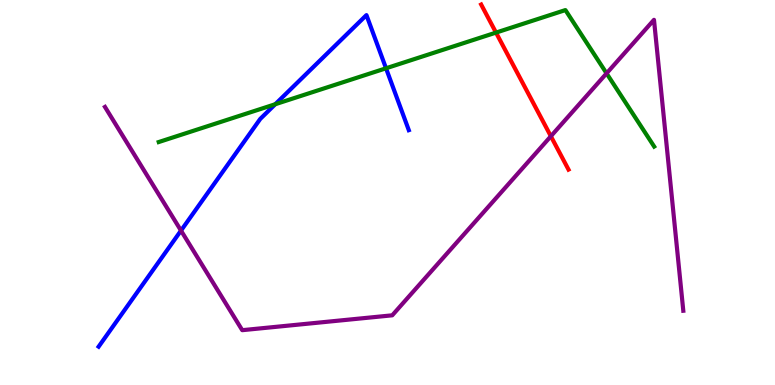[{'lines': ['blue', 'red'], 'intersections': []}, {'lines': ['green', 'red'], 'intersections': [{'x': 6.4, 'y': 9.15}]}, {'lines': ['purple', 'red'], 'intersections': [{'x': 7.11, 'y': 6.46}]}, {'lines': ['blue', 'green'], 'intersections': [{'x': 3.55, 'y': 7.29}, {'x': 4.98, 'y': 8.23}]}, {'lines': ['blue', 'purple'], 'intersections': [{'x': 2.34, 'y': 4.01}]}, {'lines': ['green', 'purple'], 'intersections': [{'x': 7.83, 'y': 8.09}]}]